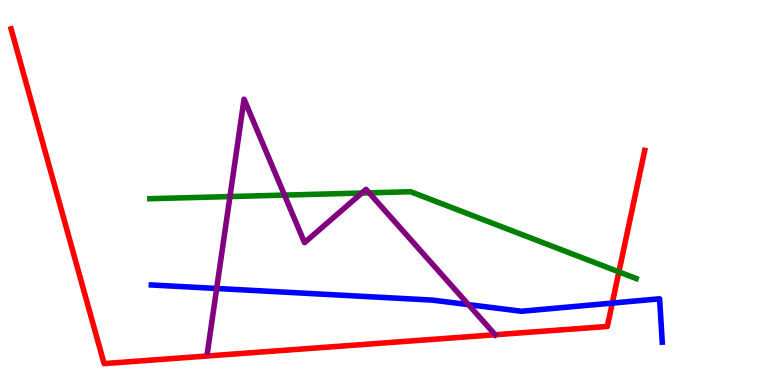[{'lines': ['blue', 'red'], 'intersections': [{'x': 7.9, 'y': 2.13}]}, {'lines': ['green', 'red'], 'intersections': [{'x': 7.99, 'y': 2.94}]}, {'lines': ['purple', 'red'], 'intersections': [{'x': 6.39, 'y': 1.31}]}, {'lines': ['blue', 'green'], 'intersections': []}, {'lines': ['blue', 'purple'], 'intersections': [{'x': 2.8, 'y': 2.51}, {'x': 6.04, 'y': 2.09}]}, {'lines': ['green', 'purple'], 'intersections': [{'x': 2.97, 'y': 4.89}, {'x': 3.67, 'y': 4.93}, {'x': 4.67, 'y': 4.99}, {'x': 4.76, 'y': 4.99}]}]